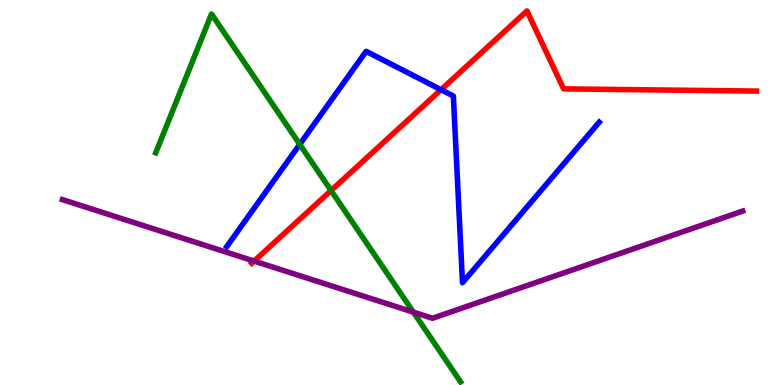[{'lines': ['blue', 'red'], 'intersections': [{'x': 5.69, 'y': 7.67}]}, {'lines': ['green', 'red'], 'intersections': [{'x': 4.27, 'y': 5.05}]}, {'lines': ['purple', 'red'], 'intersections': [{'x': 3.28, 'y': 3.22}]}, {'lines': ['blue', 'green'], 'intersections': [{'x': 3.87, 'y': 6.25}]}, {'lines': ['blue', 'purple'], 'intersections': []}, {'lines': ['green', 'purple'], 'intersections': [{'x': 5.33, 'y': 1.89}]}]